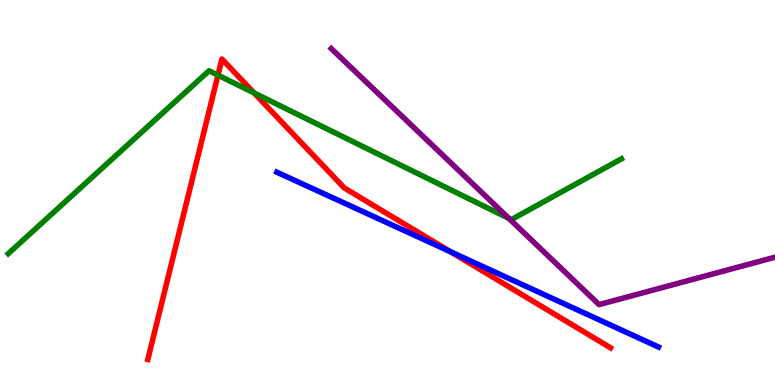[{'lines': ['blue', 'red'], 'intersections': [{'x': 5.81, 'y': 3.46}]}, {'lines': ['green', 'red'], 'intersections': [{'x': 2.81, 'y': 8.05}, {'x': 3.28, 'y': 7.59}]}, {'lines': ['purple', 'red'], 'intersections': []}, {'lines': ['blue', 'green'], 'intersections': []}, {'lines': ['blue', 'purple'], 'intersections': []}, {'lines': ['green', 'purple'], 'intersections': [{'x': 6.57, 'y': 4.32}]}]